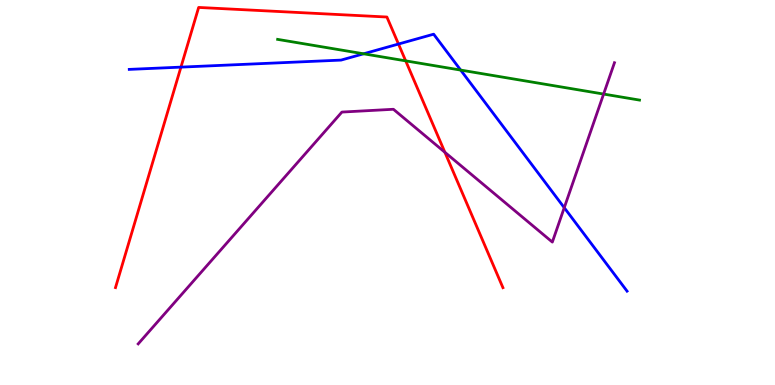[{'lines': ['blue', 'red'], 'intersections': [{'x': 2.33, 'y': 8.26}, {'x': 5.14, 'y': 8.86}]}, {'lines': ['green', 'red'], 'intersections': [{'x': 5.23, 'y': 8.42}]}, {'lines': ['purple', 'red'], 'intersections': [{'x': 5.74, 'y': 6.04}]}, {'lines': ['blue', 'green'], 'intersections': [{'x': 4.69, 'y': 8.6}, {'x': 5.94, 'y': 8.18}]}, {'lines': ['blue', 'purple'], 'intersections': [{'x': 7.28, 'y': 4.61}]}, {'lines': ['green', 'purple'], 'intersections': [{'x': 7.79, 'y': 7.56}]}]